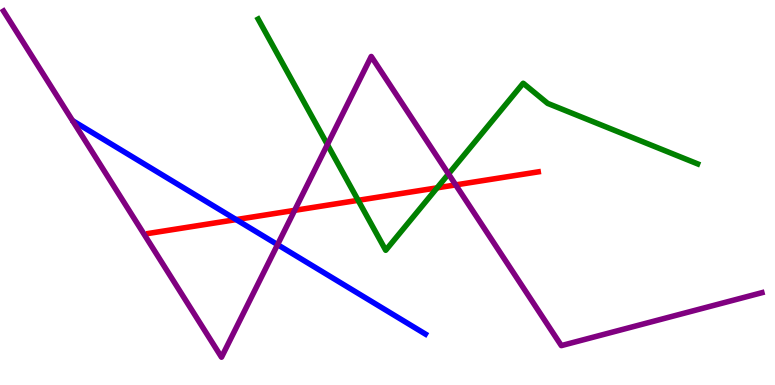[{'lines': ['blue', 'red'], 'intersections': [{'x': 3.05, 'y': 4.3}]}, {'lines': ['green', 'red'], 'intersections': [{'x': 4.62, 'y': 4.8}, {'x': 5.64, 'y': 5.12}]}, {'lines': ['purple', 'red'], 'intersections': [{'x': 3.8, 'y': 4.54}, {'x': 5.88, 'y': 5.2}]}, {'lines': ['blue', 'green'], 'intersections': []}, {'lines': ['blue', 'purple'], 'intersections': [{'x': 3.58, 'y': 3.65}]}, {'lines': ['green', 'purple'], 'intersections': [{'x': 4.22, 'y': 6.25}, {'x': 5.79, 'y': 5.48}]}]